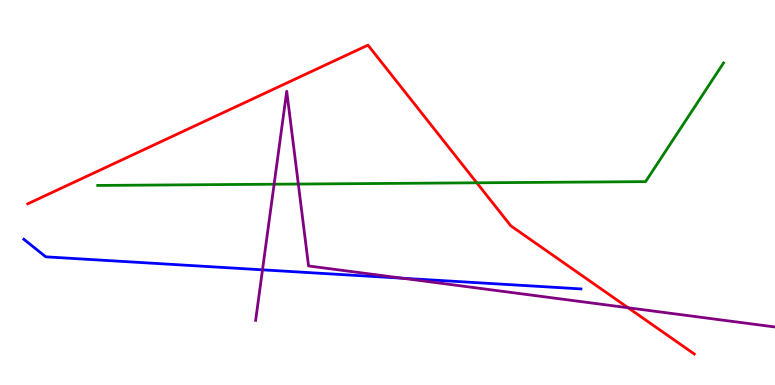[{'lines': ['blue', 'red'], 'intersections': []}, {'lines': ['green', 'red'], 'intersections': [{'x': 6.15, 'y': 5.25}]}, {'lines': ['purple', 'red'], 'intersections': [{'x': 8.1, 'y': 2.01}]}, {'lines': ['blue', 'green'], 'intersections': []}, {'lines': ['blue', 'purple'], 'intersections': [{'x': 3.39, 'y': 2.99}, {'x': 5.19, 'y': 2.77}]}, {'lines': ['green', 'purple'], 'intersections': [{'x': 3.54, 'y': 5.22}, {'x': 3.85, 'y': 5.22}]}]